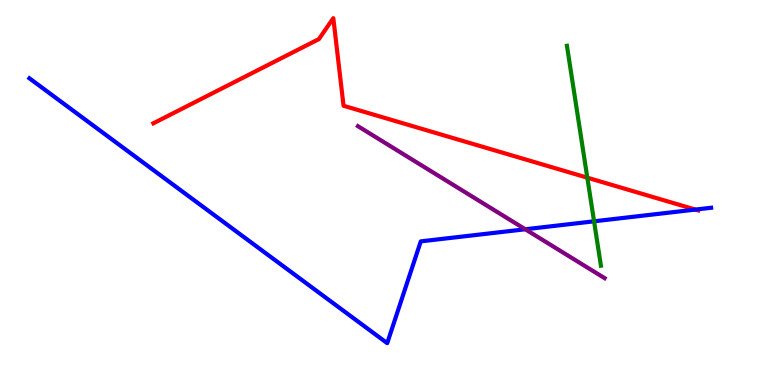[{'lines': ['blue', 'red'], 'intersections': [{'x': 8.97, 'y': 4.56}]}, {'lines': ['green', 'red'], 'intersections': [{'x': 7.58, 'y': 5.38}]}, {'lines': ['purple', 'red'], 'intersections': []}, {'lines': ['blue', 'green'], 'intersections': [{'x': 7.67, 'y': 4.25}]}, {'lines': ['blue', 'purple'], 'intersections': [{'x': 6.78, 'y': 4.04}]}, {'lines': ['green', 'purple'], 'intersections': []}]